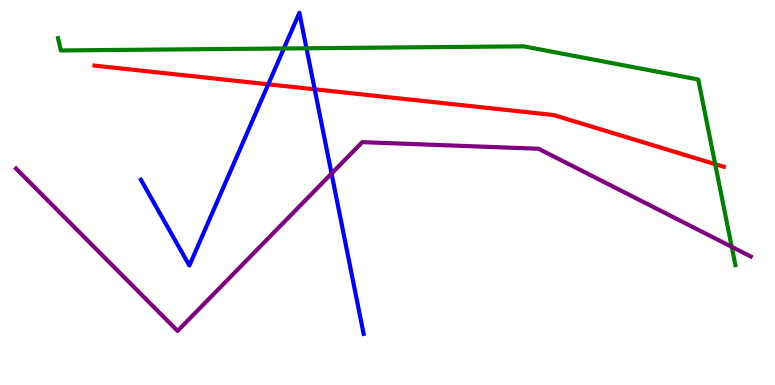[{'lines': ['blue', 'red'], 'intersections': [{'x': 3.46, 'y': 7.81}, {'x': 4.06, 'y': 7.68}]}, {'lines': ['green', 'red'], 'intersections': [{'x': 9.23, 'y': 5.74}]}, {'lines': ['purple', 'red'], 'intersections': []}, {'lines': ['blue', 'green'], 'intersections': [{'x': 3.66, 'y': 8.74}, {'x': 3.95, 'y': 8.75}]}, {'lines': ['blue', 'purple'], 'intersections': [{'x': 4.28, 'y': 5.49}]}, {'lines': ['green', 'purple'], 'intersections': [{'x': 9.44, 'y': 3.59}]}]